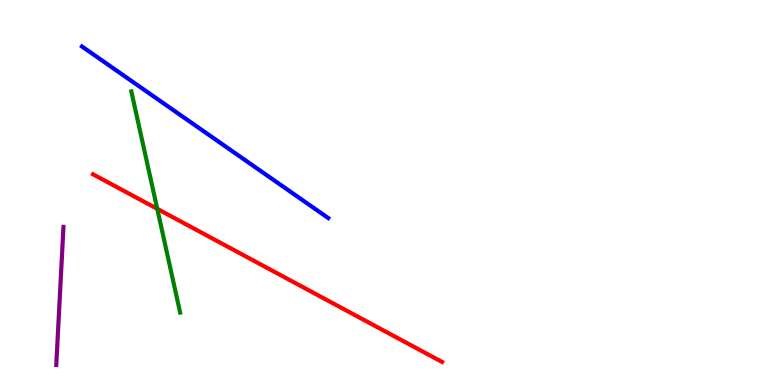[{'lines': ['blue', 'red'], 'intersections': []}, {'lines': ['green', 'red'], 'intersections': [{'x': 2.03, 'y': 4.58}]}, {'lines': ['purple', 'red'], 'intersections': []}, {'lines': ['blue', 'green'], 'intersections': []}, {'lines': ['blue', 'purple'], 'intersections': []}, {'lines': ['green', 'purple'], 'intersections': []}]